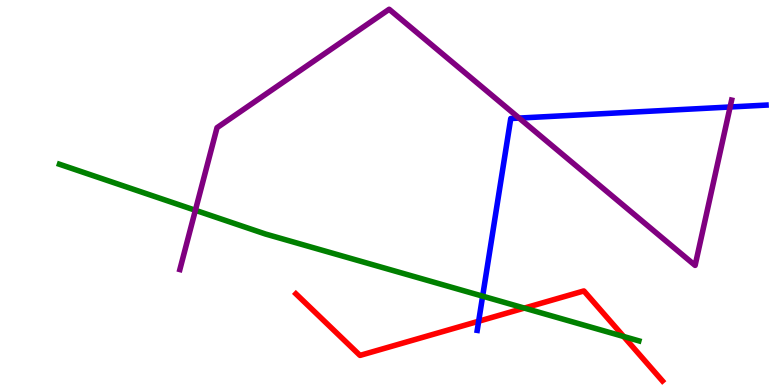[{'lines': ['blue', 'red'], 'intersections': [{'x': 6.18, 'y': 1.66}]}, {'lines': ['green', 'red'], 'intersections': [{'x': 6.77, 'y': 2.0}, {'x': 8.05, 'y': 1.26}]}, {'lines': ['purple', 'red'], 'intersections': []}, {'lines': ['blue', 'green'], 'intersections': [{'x': 6.23, 'y': 2.31}]}, {'lines': ['blue', 'purple'], 'intersections': [{'x': 6.7, 'y': 6.93}, {'x': 9.42, 'y': 7.22}]}, {'lines': ['green', 'purple'], 'intersections': [{'x': 2.52, 'y': 4.54}]}]